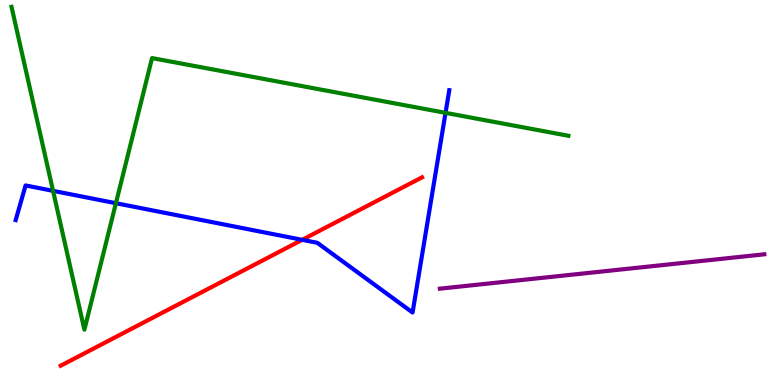[{'lines': ['blue', 'red'], 'intersections': [{'x': 3.9, 'y': 3.77}]}, {'lines': ['green', 'red'], 'intersections': []}, {'lines': ['purple', 'red'], 'intersections': []}, {'lines': ['blue', 'green'], 'intersections': [{'x': 0.685, 'y': 5.04}, {'x': 1.5, 'y': 4.72}, {'x': 5.75, 'y': 7.07}]}, {'lines': ['blue', 'purple'], 'intersections': []}, {'lines': ['green', 'purple'], 'intersections': []}]